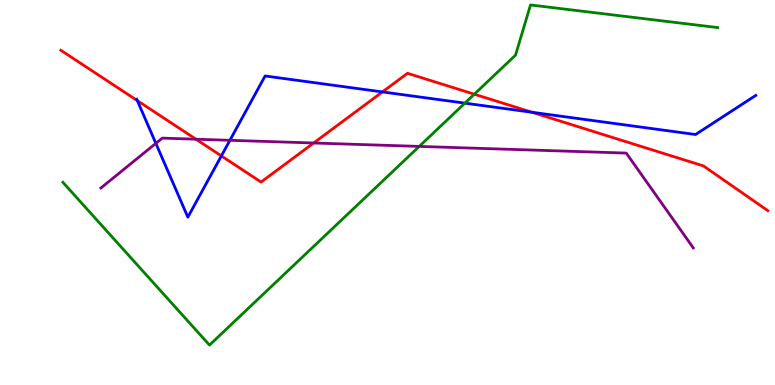[{'lines': ['blue', 'red'], 'intersections': [{'x': 1.77, 'y': 7.39}, {'x': 2.86, 'y': 5.95}, {'x': 4.93, 'y': 7.61}, {'x': 6.86, 'y': 7.08}]}, {'lines': ['green', 'red'], 'intersections': [{'x': 6.12, 'y': 7.55}]}, {'lines': ['purple', 'red'], 'intersections': [{'x': 2.53, 'y': 6.38}, {'x': 4.05, 'y': 6.29}]}, {'lines': ['blue', 'green'], 'intersections': [{'x': 6.0, 'y': 7.32}]}, {'lines': ['blue', 'purple'], 'intersections': [{'x': 2.01, 'y': 6.28}, {'x': 2.97, 'y': 6.36}]}, {'lines': ['green', 'purple'], 'intersections': [{'x': 5.41, 'y': 6.2}]}]